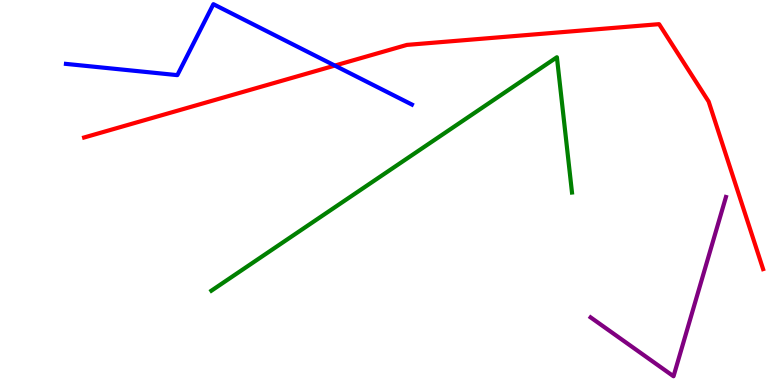[{'lines': ['blue', 'red'], 'intersections': [{'x': 4.32, 'y': 8.3}]}, {'lines': ['green', 'red'], 'intersections': []}, {'lines': ['purple', 'red'], 'intersections': []}, {'lines': ['blue', 'green'], 'intersections': []}, {'lines': ['blue', 'purple'], 'intersections': []}, {'lines': ['green', 'purple'], 'intersections': []}]